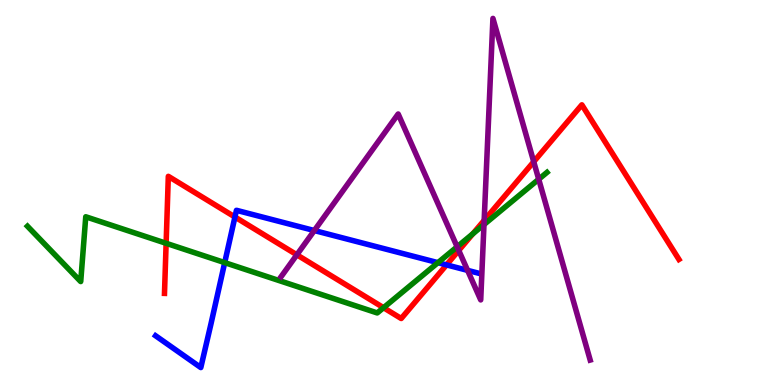[{'lines': ['blue', 'red'], 'intersections': [{'x': 3.03, 'y': 4.36}, {'x': 5.76, 'y': 3.12}]}, {'lines': ['green', 'red'], 'intersections': [{'x': 2.14, 'y': 3.68}, {'x': 4.95, 'y': 2.01}, {'x': 6.1, 'y': 3.93}]}, {'lines': ['purple', 'red'], 'intersections': [{'x': 3.83, 'y': 3.38}, {'x': 5.92, 'y': 3.5}, {'x': 6.25, 'y': 4.28}, {'x': 6.89, 'y': 5.8}]}, {'lines': ['blue', 'green'], 'intersections': [{'x': 2.9, 'y': 3.18}, {'x': 5.65, 'y': 3.18}]}, {'lines': ['blue', 'purple'], 'intersections': [{'x': 4.06, 'y': 4.01}, {'x': 6.03, 'y': 2.98}]}, {'lines': ['green', 'purple'], 'intersections': [{'x': 5.9, 'y': 3.59}, {'x': 6.24, 'y': 4.17}, {'x': 6.95, 'y': 5.34}]}]